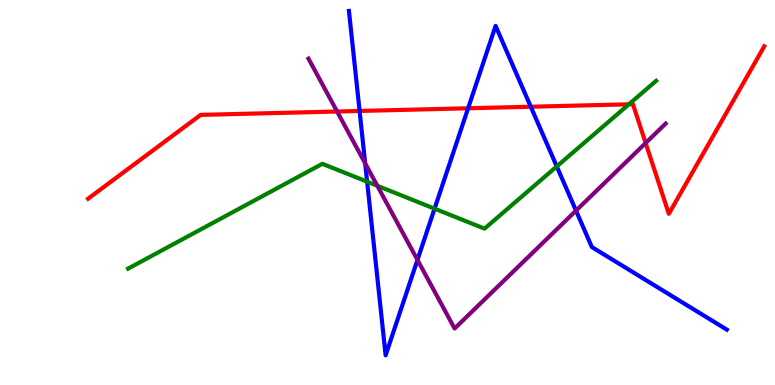[{'lines': ['blue', 'red'], 'intersections': [{'x': 4.64, 'y': 7.12}, {'x': 6.04, 'y': 7.19}, {'x': 6.85, 'y': 7.23}]}, {'lines': ['green', 'red'], 'intersections': [{'x': 8.11, 'y': 7.29}]}, {'lines': ['purple', 'red'], 'intersections': [{'x': 4.35, 'y': 7.1}, {'x': 8.33, 'y': 6.28}]}, {'lines': ['blue', 'green'], 'intersections': [{'x': 4.74, 'y': 5.28}, {'x': 5.61, 'y': 4.58}, {'x': 7.18, 'y': 5.68}]}, {'lines': ['blue', 'purple'], 'intersections': [{'x': 4.71, 'y': 5.76}, {'x': 5.39, 'y': 3.25}, {'x': 7.43, 'y': 4.53}]}, {'lines': ['green', 'purple'], 'intersections': [{'x': 4.87, 'y': 5.17}]}]